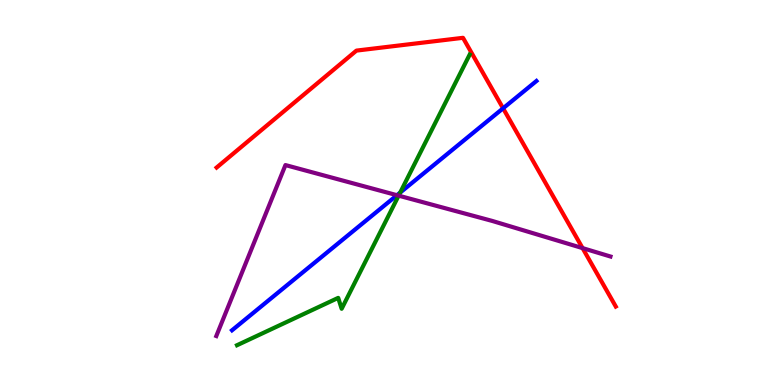[{'lines': ['blue', 'red'], 'intersections': [{'x': 6.49, 'y': 7.19}]}, {'lines': ['green', 'red'], 'intersections': []}, {'lines': ['purple', 'red'], 'intersections': [{'x': 7.52, 'y': 3.56}]}, {'lines': ['blue', 'green'], 'intersections': [{'x': 5.16, 'y': 5.0}]}, {'lines': ['blue', 'purple'], 'intersections': [{'x': 5.12, 'y': 4.93}]}, {'lines': ['green', 'purple'], 'intersections': [{'x': 5.14, 'y': 4.92}]}]